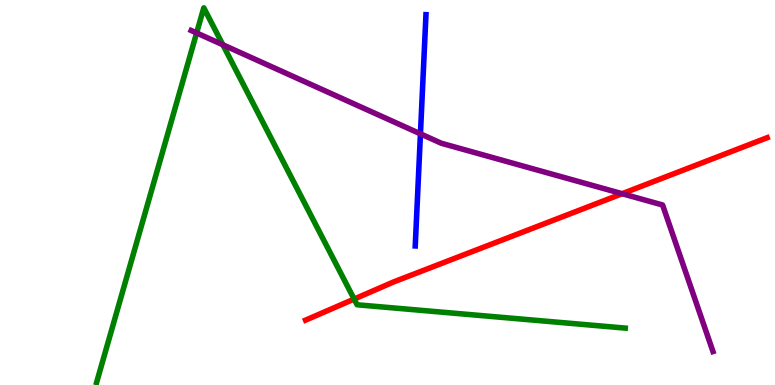[{'lines': ['blue', 'red'], 'intersections': []}, {'lines': ['green', 'red'], 'intersections': [{'x': 4.57, 'y': 2.23}]}, {'lines': ['purple', 'red'], 'intersections': [{'x': 8.03, 'y': 4.97}]}, {'lines': ['blue', 'green'], 'intersections': []}, {'lines': ['blue', 'purple'], 'intersections': [{'x': 5.42, 'y': 6.52}]}, {'lines': ['green', 'purple'], 'intersections': [{'x': 2.54, 'y': 9.14}, {'x': 2.88, 'y': 8.84}]}]